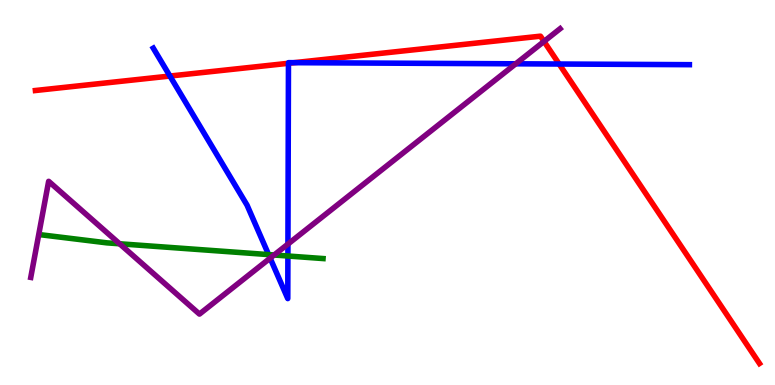[{'lines': ['blue', 'red'], 'intersections': [{'x': 2.19, 'y': 8.02}, {'x': 3.72, 'y': 8.36}, {'x': 3.79, 'y': 8.37}, {'x': 7.21, 'y': 8.34}]}, {'lines': ['green', 'red'], 'intersections': []}, {'lines': ['purple', 'red'], 'intersections': [{'x': 7.02, 'y': 8.92}]}, {'lines': ['blue', 'green'], 'intersections': [{'x': 3.47, 'y': 3.39}, {'x': 3.71, 'y': 3.35}]}, {'lines': ['blue', 'purple'], 'intersections': [{'x': 3.49, 'y': 3.29}, {'x': 3.72, 'y': 3.66}, {'x': 6.65, 'y': 8.34}]}, {'lines': ['green', 'purple'], 'intersections': [{'x': 1.54, 'y': 3.67}, {'x': 3.54, 'y': 3.38}]}]